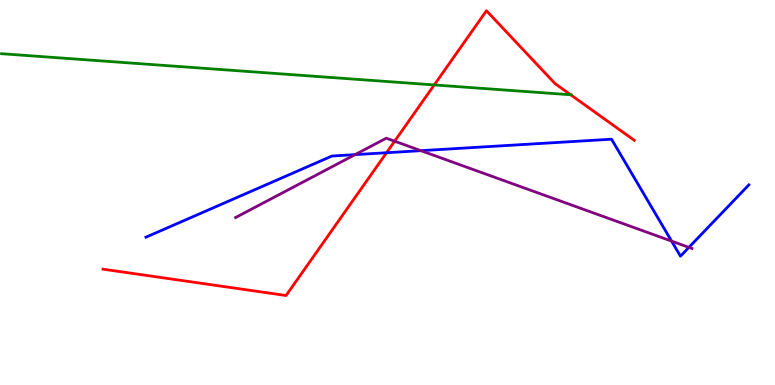[{'lines': ['blue', 'red'], 'intersections': [{'x': 4.99, 'y': 6.03}]}, {'lines': ['green', 'red'], 'intersections': [{'x': 5.6, 'y': 7.79}, {'x': 7.36, 'y': 7.54}]}, {'lines': ['purple', 'red'], 'intersections': [{'x': 5.09, 'y': 6.33}]}, {'lines': ['blue', 'green'], 'intersections': []}, {'lines': ['blue', 'purple'], 'intersections': [{'x': 4.58, 'y': 5.98}, {'x': 5.43, 'y': 6.09}, {'x': 8.67, 'y': 3.74}, {'x': 8.89, 'y': 3.57}]}, {'lines': ['green', 'purple'], 'intersections': []}]